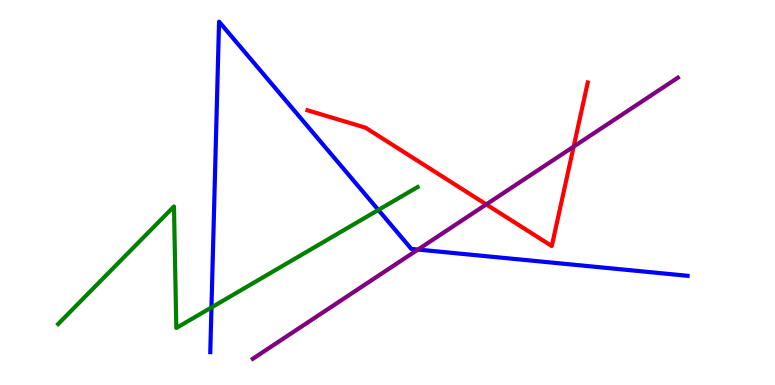[{'lines': ['blue', 'red'], 'intersections': []}, {'lines': ['green', 'red'], 'intersections': []}, {'lines': ['purple', 'red'], 'intersections': [{'x': 6.27, 'y': 4.69}, {'x': 7.4, 'y': 6.19}]}, {'lines': ['blue', 'green'], 'intersections': [{'x': 2.73, 'y': 2.01}, {'x': 4.88, 'y': 4.55}]}, {'lines': ['blue', 'purple'], 'intersections': [{'x': 5.39, 'y': 3.52}]}, {'lines': ['green', 'purple'], 'intersections': []}]